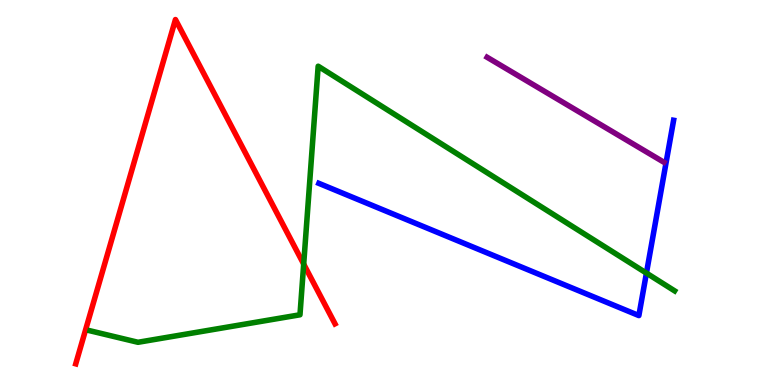[{'lines': ['blue', 'red'], 'intersections': []}, {'lines': ['green', 'red'], 'intersections': [{'x': 3.92, 'y': 3.14}]}, {'lines': ['purple', 'red'], 'intersections': []}, {'lines': ['blue', 'green'], 'intersections': [{'x': 8.34, 'y': 2.91}]}, {'lines': ['blue', 'purple'], 'intersections': []}, {'lines': ['green', 'purple'], 'intersections': []}]